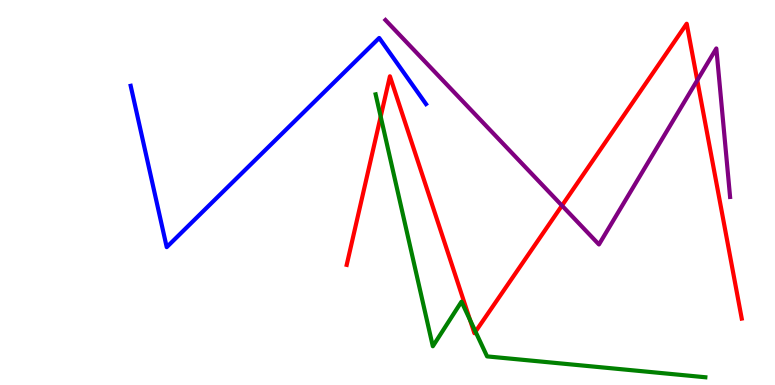[{'lines': ['blue', 'red'], 'intersections': []}, {'lines': ['green', 'red'], 'intersections': [{'x': 4.91, 'y': 6.97}, {'x': 6.06, 'y': 1.69}, {'x': 6.14, 'y': 1.39}]}, {'lines': ['purple', 'red'], 'intersections': [{'x': 7.25, 'y': 4.66}, {'x': 9.0, 'y': 7.91}]}, {'lines': ['blue', 'green'], 'intersections': []}, {'lines': ['blue', 'purple'], 'intersections': []}, {'lines': ['green', 'purple'], 'intersections': []}]